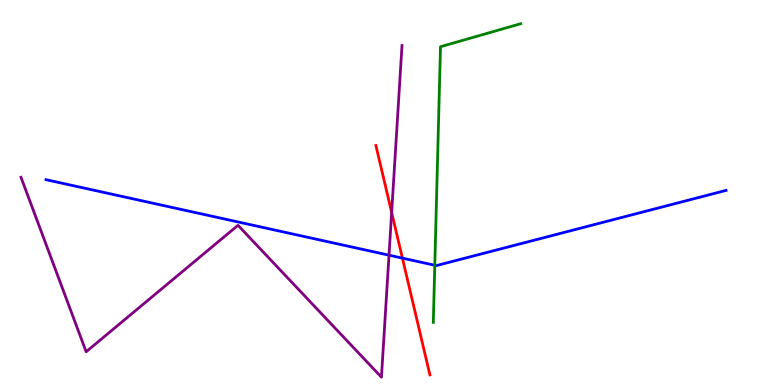[{'lines': ['blue', 'red'], 'intersections': [{'x': 5.19, 'y': 3.3}]}, {'lines': ['green', 'red'], 'intersections': []}, {'lines': ['purple', 'red'], 'intersections': [{'x': 5.05, 'y': 4.48}]}, {'lines': ['blue', 'green'], 'intersections': [{'x': 5.61, 'y': 3.11}]}, {'lines': ['blue', 'purple'], 'intersections': [{'x': 5.02, 'y': 3.37}]}, {'lines': ['green', 'purple'], 'intersections': []}]